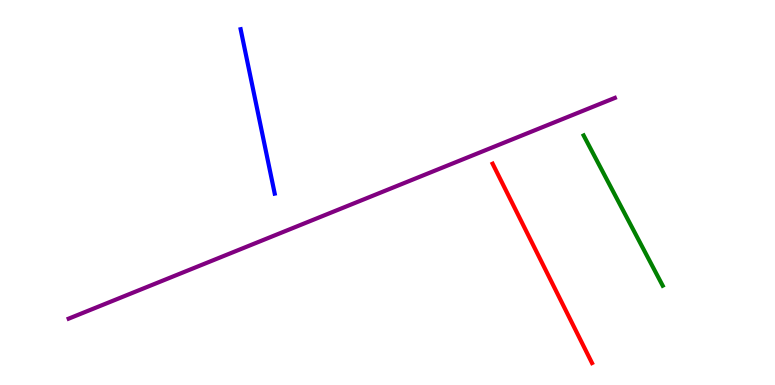[{'lines': ['blue', 'red'], 'intersections': []}, {'lines': ['green', 'red'], 'intersections': []}, {'lines': ['purple', 'red'], 'intersections': []}, {'lines': ['blue', 'green'], 'intersections': []}, {'lines': ['blue', 'purple'], 'intersections': []}, {'lines': ['green', 'purple'], 'intersections': []}]